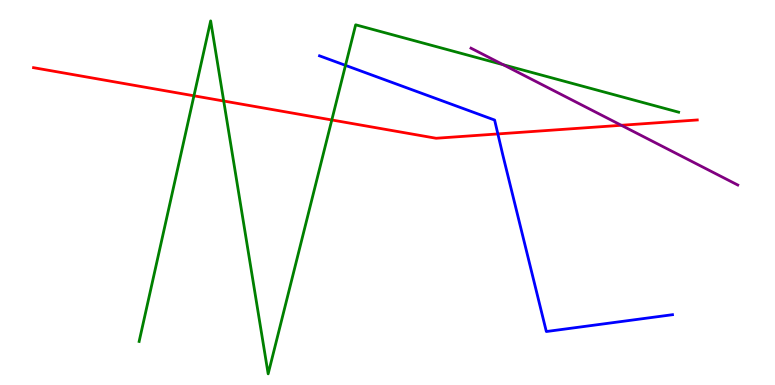[{'lines': ['blue', 'red'], 'intersections': [{'x': 6.42, 'y': 6.52}]}, {'lines': ['green', 'red'], 'intersections': [{'x': 2.5, 'y': 7.51}, {'x': 2.89, 'y': 7.38}, {'x': 4.28, 'y': 6.88}]}, {'lines': ['purple', 'red'], 'intersections': [{'x': 8.02, 'y': 6.75}]}, {'lines': ['blue', 'green'], 'intersections': [{'x': 4.46, 'y': 8.3}]}, {'lines': ['blue', 'purple'], 'intersections': []}, {'lines': ['green', 'purple'], 'intersections': [{'x': 6.49, 'y': 8.32}]}]